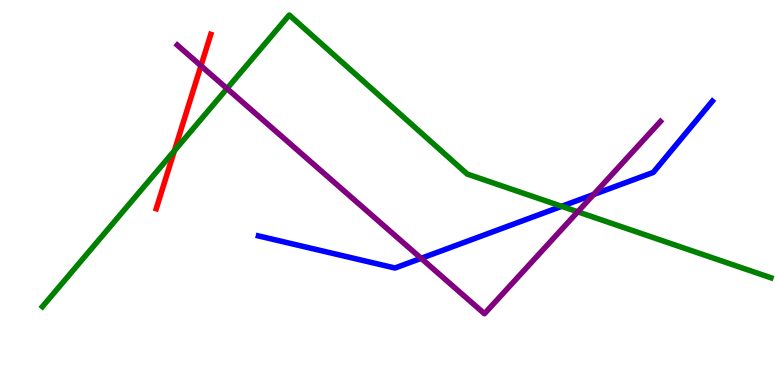[{'lines': ['blue', 'red'], 'intersections': []}, {'lines': ['green', 'red'], 'intersections': [{'x': 2.25, 'y': 6.08}]}, {'lines': ['purple', 'red'], 'intersections': [{'x': 2.59, 'y': 8.29}]}, {'lines': ['blue', 'green'], 'intersections': [{'x': 7.25, 'y': 4.64}]}, {'lines': ['blue', 'purple'], 'intersections': [{'x': 5.43, 'y': 3.29}, {'x': 7.66, 'y': 4.95}]}, {'lines': ['green', 'purple'], 'intersections': [{'x': 2.93, 'y': 7.7}, {'x': 7.45, 'y': 4.5}]}]